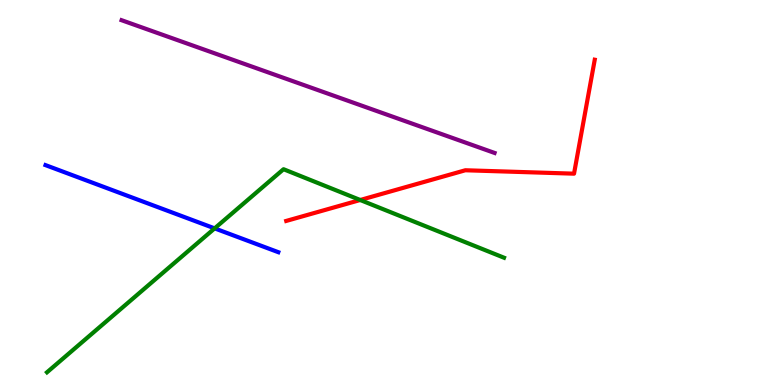[{'lines': ['blue', 'red'], 'intersections': []}, {'lines': ['green', 'red'], 'intersections': [{'x': 4.65, 'y': 4.81}]}, {'lines': ['purple', 'red'], 'intersections': []}, {'lines': ['blue', 'green'], 'intersections': [{'x': 2.77, 'y': 4.07}]}, {'lines': ['blue', 'purple'], 'intersections': []}, {'lines': ['green', 'purple'], 'intersections': []}]